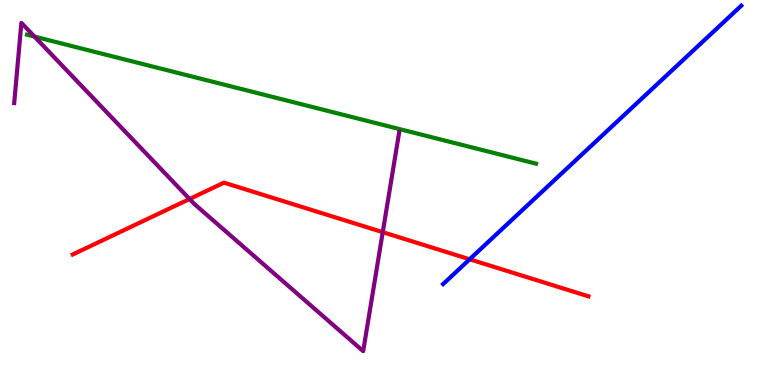[{'lines': ['blue', 'red'], 'intersections': [{'x': 6.06, 'y': 3.27}]}, {'lines': ['green', 'red'], 'intersections': []}, {'lines': ['purple', 'red'], 'intersections': [{'x': 2.45, 'y': 4.83}, {'x': 4.94, 'y': 3.97}]}, {'lines': ['blue', 'green'], 'intersections': []}, {'lines': ['blue', 'purple'], 'intersections': []}, {'lines': ['green', 'purple'], 'intersections': [{'x': 0.445, 'y': 9.05}]}]